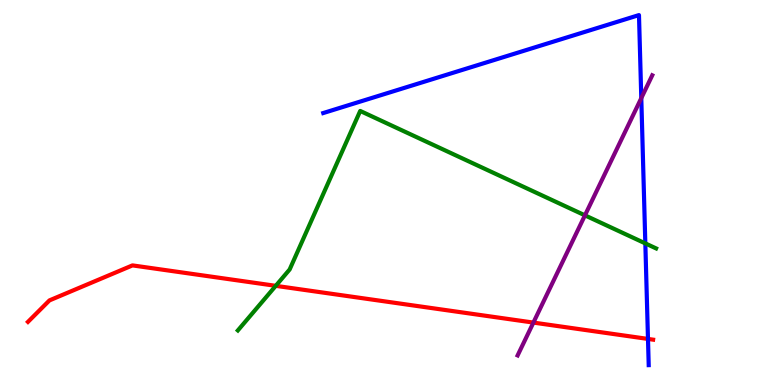[{'lines': ['blue', 'red'], 'intersections': [{'x': 8.36, 'y': 1.2}]}, {'lines': ['green', 'red'], 'intersections': [{'x': 3.56, 'y': 2.58}]}, {'lines': ['purple', 'red'], 'intersections': [{'x': 6.88, 'y': 1.62}]}, {'lines': ['blue', 'green'], 'intersections': [{'x': 8.33, 'y': 3.68}]}, {'lines': ['blue', 'purple'], 'intersections': [{'x': 8.27, 'y': 7.45}]}, {'lines': ['green', 'purple'], 'intersections': [{'x': 7.55, 'y': 4.41}]}]